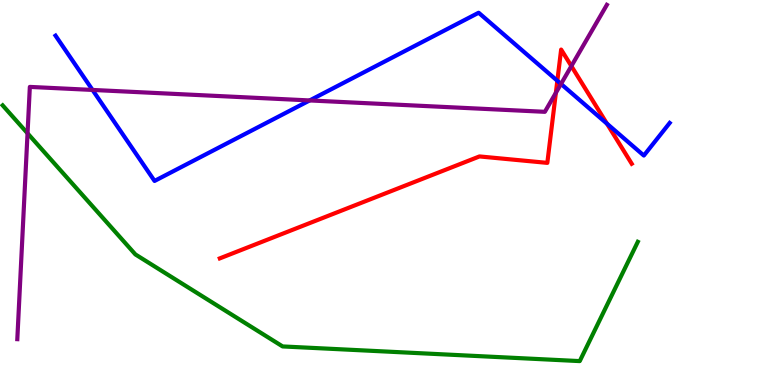[{'lines': ['blue', 'red'], 'intersections': [{'x': 7.19, 'y': 7.9}, {'x': 7.83, 'y': 6.79}]}, {'lines': ['green', 'red'], 'intersections': []}, {'lines': ['purple', 'red'], 'intersections': [{'x': 7.17, 'y': 7.59}, {'x': 7.37, 'y': 8.28}]}, {'lines': ['blue', 'green'], 'intersections': []}, {'lines': ['blue', 'purple'], 'intersections': [{'x': 1.19, 'y': 7.66}, {'x': 4.0, 'y': 7.39}, {'x': 7.24, 'y': 7.82}]}, {'lines': ['green', 'purple'], 'intersections': [{'x': 0.355, 'y': 6.54}]}]